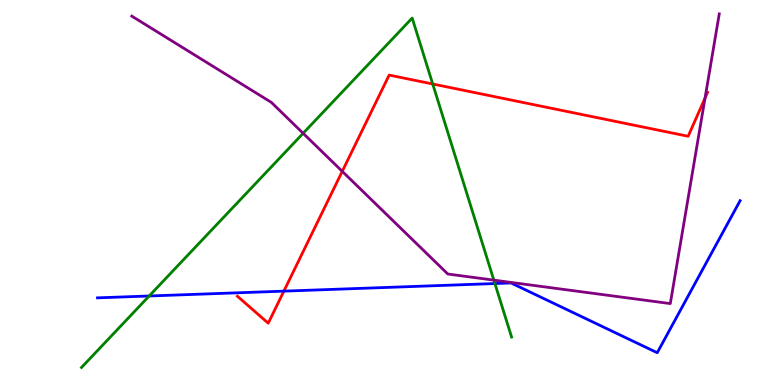[{'lines': ['blue', 'red'], 'intersections': [{'x': 3.66, 'y': 2.44}]}, {'lines': ['green', 'red'], 'intersections': [{'x': 5.58, 'y': 7.82}]}, {'lines': ['purple', 'red'], 'intersections': [{'x': 4.42, 'y': 5.55}, {'x': 9.1, 'y': 7.45}]}, {'lines': ['blue', 'green'], 'intersections': [{'x': 1.92, 'y': 2.31}, {'x': 6.39, 'y': 2.64}]}, {'lines': ['blue', 'purple'], 'intersections': []}, {'lines': ['green', 'purple'], 'intersections': [{'x': 3.91, 'y': 6.54}, {'x': 6.37, 'y': 2.72}]}]